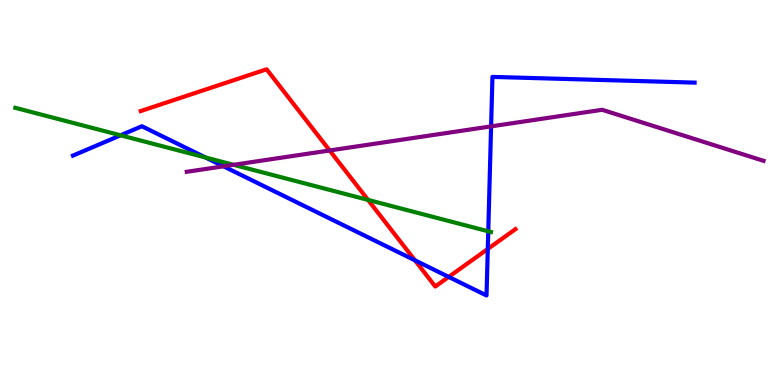[{'lines': ['blue', 'red'], 'intersections': [{'x': 5.35, 'y': 3.24}, {'x': 5.79, 'y': 2.81}, {'x': 6.29, 'y': 3.53}]}, {'lines': ['green', 'red'], 'intersections': [{'x': 4.75, 'y': 4.81}]}, {'lines': ['purple', 'red'], 'intersections': [{'x': 4.25, 'y': 6.09}]}, {'lines': ['blue', 'green'], 'intersections': [{'x': 1.56, 'y': 6.49}, {'x': 2.65, 'y': 5.91}, {'x': 6.3, 'y': 3.99}]}, {'lines': ['blue', 'purple'], 'intersections': [{'x': 2.88, 'y': 5.68}, {'x': 6.34, 'y': 6.72}]}, {'lines': ['green', 'purple'], 'intersections': [{'x': 3.01, 'y': 5.72}]}]